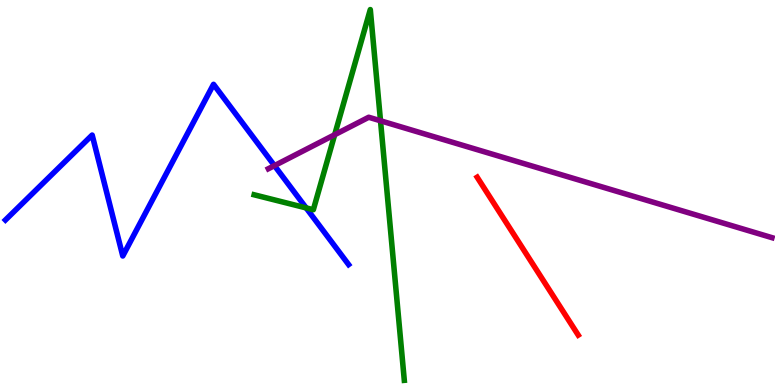[{'lines': ['blue', 'red'], 'intersections': []}, {'lines': ['green', 'red'], 'intersections': []}, {'lines': ['purple', 'red'], 'intersections': []}, {'lines': ['blue', 'green'], 'intersections': [{'x': 3.95, 'y': 4.6}]}, {'lines': ['blue', 'purple'], 'intersections': [{'x': 3.54, 'y': 5.7}]}, {'lines': ['green', 'purple'], 'intersections': [{'x': 4.32, 'y': 6.5}, {'x': 4.91, 'y': 6.86}]}]